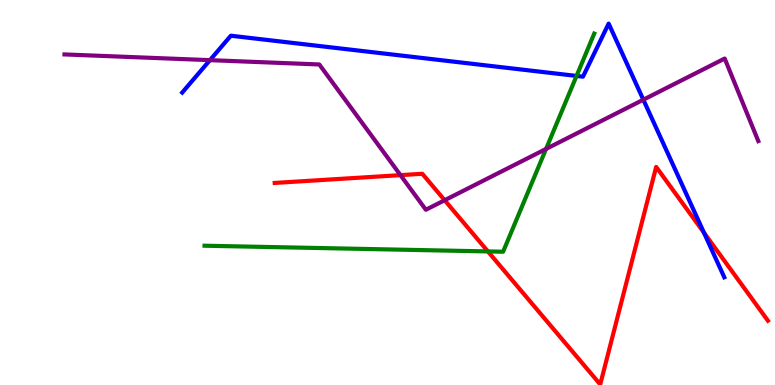[{'lines': ['blue', 'red'], 'intersections': [{'x': 9.08, 'y': 3.96}]}, {'lines': ['green', 'red'], 'intersections': [{'x': 6.3, 'y': 3.47}]}, {'lines': ['purple', 'red'], 'intersections': [{'x': 5.17, 'y': 5.45}, {'x': 5.74, 'y': 4.8}]}, {'lines': ['blue', 'green'], 'intersections': [{'x': 7.44, 'y': 8.03}]}, {'lines': ['blue', 'purple'], 'intersections': [{'x': 2.71, 'y': 8.44}, {'x': 8.3, 'y': 7.41}]}, {'lines': ['green', 'purple'], 'intersections': [{'x': 7.05, 'y': 6.13}]}]